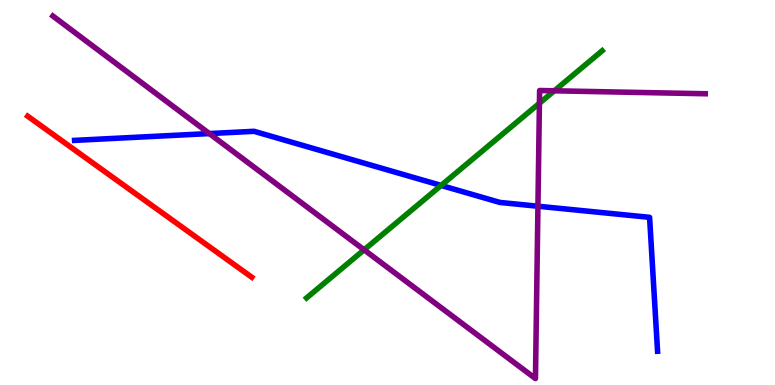[{'lines': ['blue', 'red'], 'intersections': []}, {'lines': ['green', 'red'], 'intersections': []}, {'lines': ['purple', 'red'], 'intersections': []}, {'lines': ['blue', 'green'], 'intersections': [{'x': 5.69, 'y': 5.18}]}, {'lines': ['blue', 'purple'], 'intersections': [{'x': 2.7, 'y': 6.53}, {'x': 6.94, 'y': 4.64}]}, {'lines': ['green', 'purple'], 'intersections': [{'x': 4.7, 'y': 3.51}, {'x': 6.96, 'y': 7.32}, {'x': 7.15, 'y': 7.64}]}]